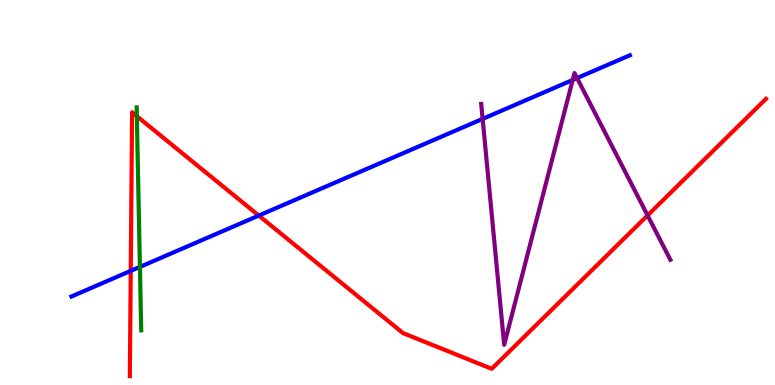[{'lines': ['blue', 'red'], 'intersections': [{'x': 1.69, 'y': 2.96}, {'x': 3.34, 'y': 4.4}]}, {'lines': ['green', 'red'], 'intersections': [{'x': 1.77, 'y': 6.98}]}, {'lines': ['purple', 'red'], 'intersections': [{'x': 8.36, 'y': 4.41}]}, {'lines': ['blue', 'green'], 'intersections': [{'x': 1.81, 'y': 3.07}]}, {'lines': ['blue', 'purple'], 'intersections': [{'x': 6.23, 'y': 6.91}, {'x': 7.39, 'y': 7.92}, {'x': 7.45, 'y': 7.97}]}, {'lines': ['green', 'purple'], 'intersections': []}]